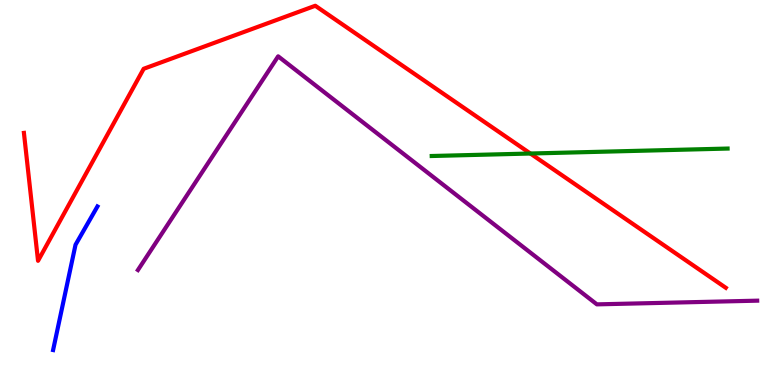[{'lines': ['blue', 'red'], 'intersections': []}, {'lines': ['green', 'red'], 'intersections': [{'x': 6.84, 'y': 6.01}]}, {'lines': ['purple', 'red'], 'intersections': []}, {'lines': ['blue', 'green'], 'intersections': []}, {'lines': ['blue', 'purple'], 'intersections': []}, {'lines': ['green', 'purple'], 'intersections': []}]